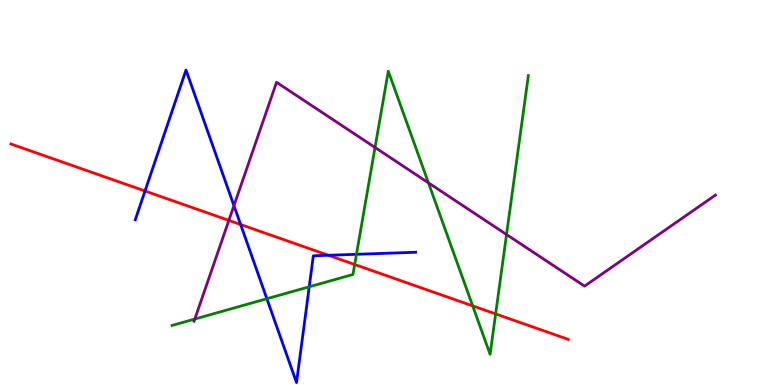[{'lines': ['blue', 'red'], 'intersections': [{'x': 1.87, 'y': 5.04}, {'x': 3.1, 'y': 4.17}, {'x': 4.24, 'y': 3.37}]}, {'lines': ['green', 'red'], 'intersections': [{'x': 4.58, 'y': 3.13}, {'x': 6.1, 'y': 2.06}, {'x': 6.4, 'y': 1.85}]}, {'lines': ['purple', 'red'], 'intersections': [{'x': 2.95, 'y': 4.28}]}, {'lines': ['blue', 'green'], 'intersections': [{'x': 3.44, 'y': 2.24}, {'x': 3.99, 'y': 2.55}, {'x': 4.6, 'y': 3.39}]}, {'lines': ['blue', 'purple'], 'intersections': [{'x': 3.02, 'y': 4.66}]}, {'lines': ['green', 'purple'], 'intersections': [{'x': 2.51, 'y': 1.71}, {'x': 4.84, 'y': 6.17}, {'x': 5.53, 'y': 5.25}, {'x': 6.54, 'y': 3.91}]}]